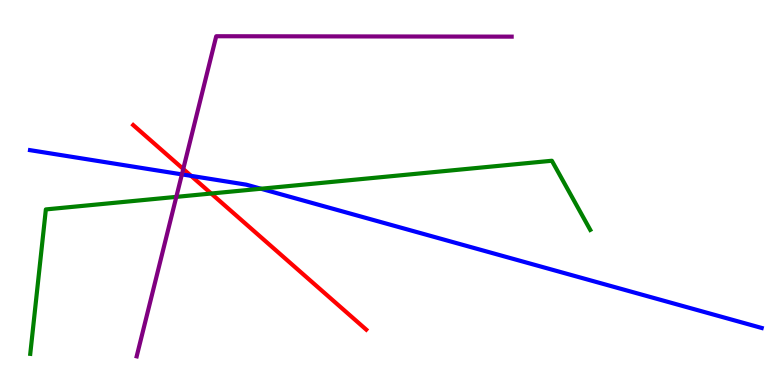[{'lines': ['blue', 'red'], 'intersections': [{'x': 2.47, 'y': 5.43}]}, {'lines': ['green', 'red'], 'intersections': [{'x': 2.72, 'y': 4.97}]}, {'lines': ['purple', 'red'], 'intersections': [{'x': 2.36, 'y': 5.61}]}, {'lines': ['blue', 'green'], 'intersections': [{'x': 3.37, 'y': 5.1}]}, {'lines': ['blue', 'purple'], 'intersections': [{'x': 2.35, 'y': 5.47}]}, {'lines': ['green', 'purple'], 'intersections': [{'x': 2.28, 'y': 4.89}]}]